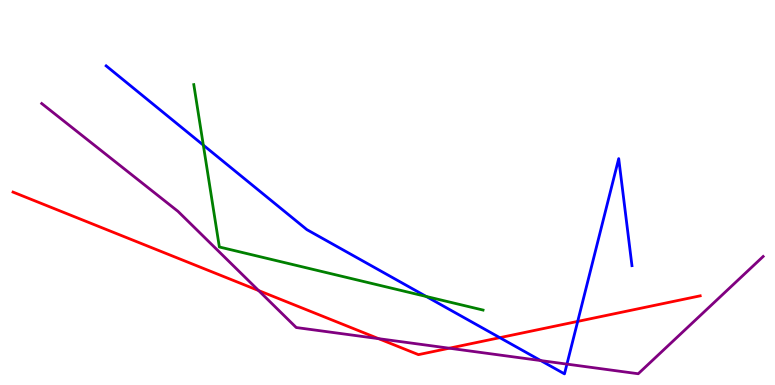[{'lines': ['blue', 'red'], 'intersections': [{'x': 6.45, 'y': 1.23}, {'x': 7.45, 'y': 1.65}]}, {'lines': ['green', 'red'], 'intersections': []}, {'lines': ['purple', 'red'], 'intersections': [{'x': 3.34, 'y': 2.45}, {'x': 4.89, 'y': 1.2}, {'x': 5.8, 'y': 0.956}]}, {'lines': ['blue', 'green'], 'intersections': [{'x': 2.62, 'y': 6.23}, {'x': 5.5, 'y': 2.3}]}, {'lines': ['blue', 'purple'], 'intersections': [{'x': 6.98, 'y': 0.635}, {'x': 7.32, 'y': 0.542}]}, {'lines': ['green', 'purple'], 'intersections': []}]